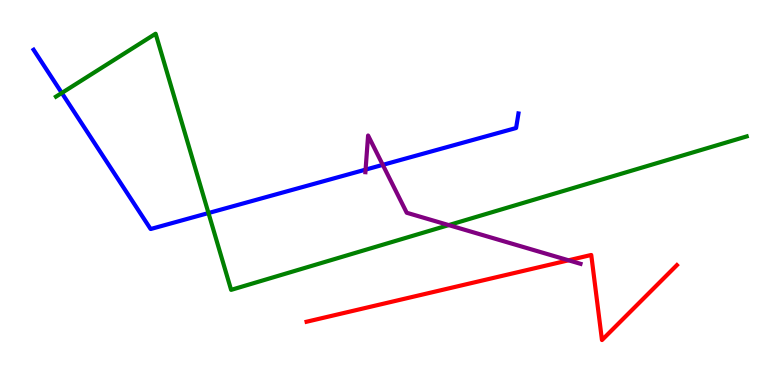[{'lines': ['blue', 'red'], 'intersections': []}, {'lines': ['green', 'red'], 'intersections': []}, {'lines': ['purple', 'red'], 'intersections': [{'x': 7.34, 'y': 3.24}]}, {'lines': ['blue', 'green'], 'intersections': [{'x': 0.797, 'y': 7.59}, {'x': 2.69, 'y': 4.47}]}, {'lines': ['blue', 'purple'], 'intersections': [{'x': 4.72, 'y': 5.59}, {'x': 4.94, 'y': 5.72}]}, {'lines': ['green', 'purple'], 'intersections': [{'x': 5.79, 'y': 4.15}]}]